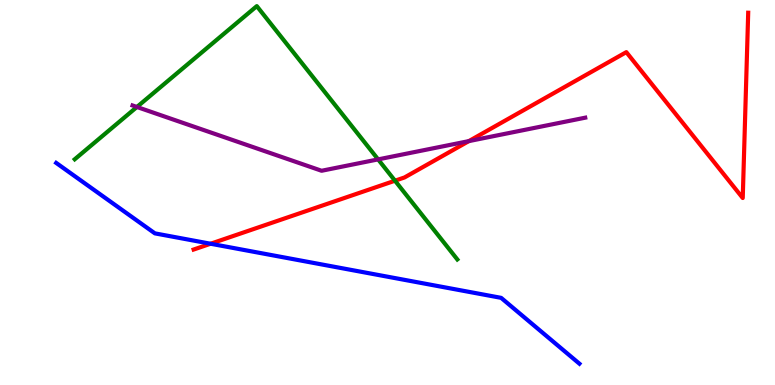[{'lines': ['blue', 'red'], 'intersections': [{'x': 2.72, 'y': 3.67}]}, {'lines': ['green', 'red'], 'intersections': [{'x': 5.1, 'y': 5.31}]}, {'lines': ['purple', 'red'], 'intersections': [{'x': 6.05, 'y': 6.33}]}, {'lines': ['blue', 'green'], 'intersections': []}, {'lines': ['blue', 'purple'], 'intersections': []}, {'lines': ['green', 'purple'], 'intersections': [{'x': 1.77, 'y': 7.22}, {'x': 4.88, 'y': 5.86}]}]